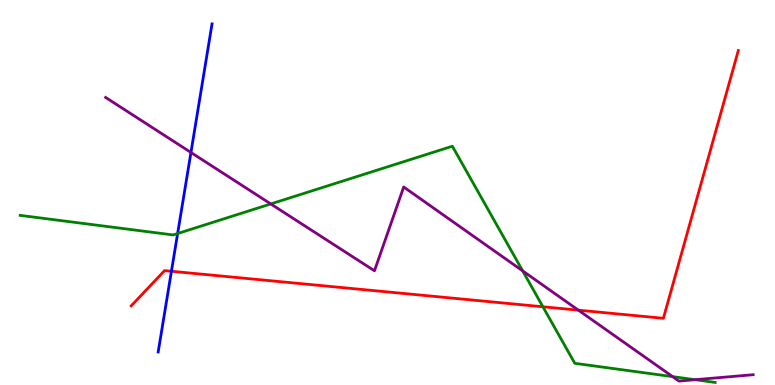[{'lines': ['blue', 'red'], 'intersections': [{'x': 2.21, 'y': 2.95}]}, {'lines': ['green', 'red'], 'intersections': [{'x': 7.01, 'y': 2.03}]}, {'lines': ['purple', 'red'], 'intersections': [{'x': 7.46, 'y': 1.94}]}, {'lines': ['blue', 'green'], 'intersections': [{'x': 2.29, 'y': 3.93}]}, {'lines': ['blue', 'purple'], 'intersections': [{'x': 2.46, 'y': 6.04}]}, {'lines': ['green', 'purple'], 'intersections': [{'x': 3.49, 'y': 4.7}, {'x': 6.74, 'y': 2.96}, {'x': 8.68, 'y': 0.217}, {'x': 8.97, 'y': 0.138}]}]